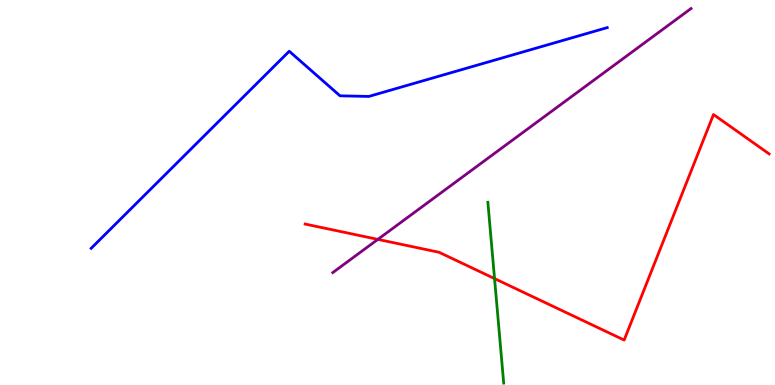[{'lines': ['blue', 'red'], 'intersections': []}, {'lines': ['green', 'red'], 'intersections': [{'x': 6.38, 'y': 2.76}]}, {'lines': ['purple', 'red'], 'intersections': [{'x': 4.88, 'y': 3.78}]}, {'lines': ['blue', 'green'], 'intersections': []}, {'lines': ['blue', 'purple'], 'intersections': []}, {'lines': ['green', 'purple'], 'intersections': []}]